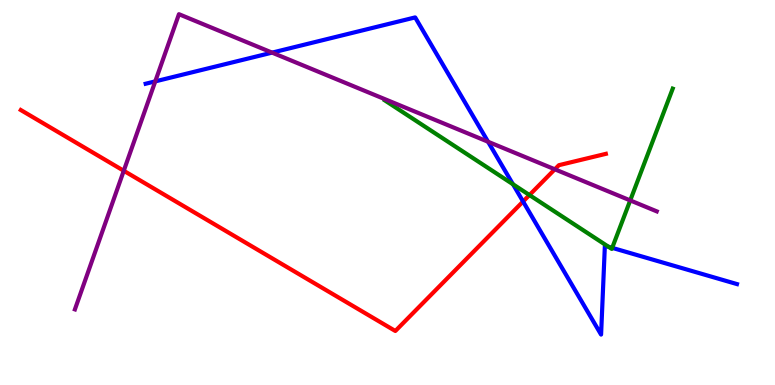[{'lines': ['blue', 'red'], 'intersections': [{'x': 6.75, 'y': 4.77}]}, {'lines': ['green', 'red'], 'intersections': [{'x': 6.83, 'y': 4.93}]}, {'lines': ['purple', 'red'], 'intersections': [{'x': 1.6, 'y': 5.56}, {'x': 7.16, 'y': 5.6}]}, {'lines': ['blue', 'green'], 'intersections': [{'x': 6.62, 'y': 5.21}, {'x': 7.85, 'y': 3.59}, {'x': 7.9, 'y': 3.56}]}, {'lines': ['blue', 'purple'], 'intersections': [{'x': 2.0, 'y': 7.89}, {'x': 3.51, 'y': 8.63}, {'x': 6.3, 'y': 6.32}]}, {'lines': ['green', 'purple'], 'intersections': [{'x': 8.13, 'y': 4.79}]}]